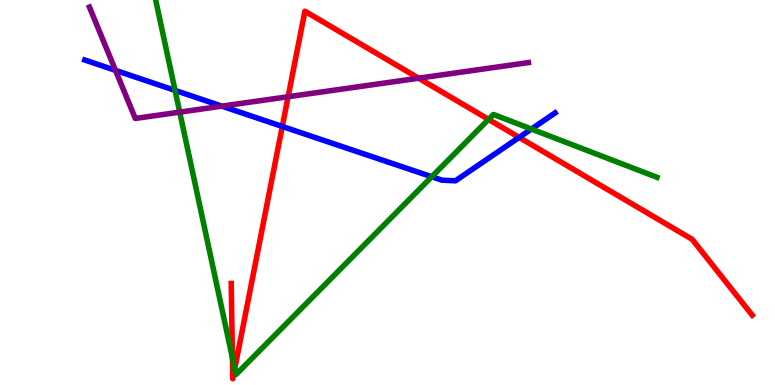[{'lines': ['blue', 'red'], 'intersections': [{'x': 3.64, 'y': 6.72}, {'x': 6.7, 'y': 6.43}]}, {'lines': ['green', 'red'], 'intersections': [{'x': 3.0, 'y': 0.702}, {'x': 3.03, 'y': 0.422}, {'x': 6.3, 'y': 6.9}]}, {'lines': ['purple', 'red'], 'intersections': [{'x': 3.72, 'y': 7.49}, {'x': 5.4, 'y': 7.97}]}, {'lines': ['blue', 'green'], 'intersections': [{'x': 2.26, 'y': 7.65}, {'x': 5.57, 'y': 5.41}, {'x': 6.86, 'y': 6.65}]}, {'lines': ['blue', 'purple'], 'intersections': [{'x': 1.49, 'y': 8.17}, {'x': 2.86, 'y': 7.24}]}, {'lines': ['green', 'purple'], 'intersections': [{'x': 2.32, 'y': 7.09}]}]